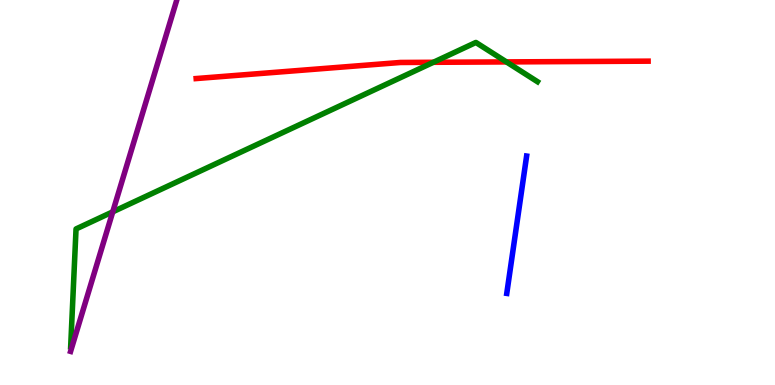[{'lines': ['blue', 'red'], 'intersections': []}, {'lines': ['green', 'red'], 'intersections': [{'x': 5.59, 'y': 8.38}, {'x': 6.53, 'y': 8.39}]}, {'lines': ['purple', 'red'], 'intersections': []}, {'lines': ['blue', 'green'], 'intersections': []}, {'lines': ['blue', 'purple'], 'intersections': []}, {'lines': ['green', 'purple'], 'intersections': [{'x': 1.46, 'y': 4.5}]}]